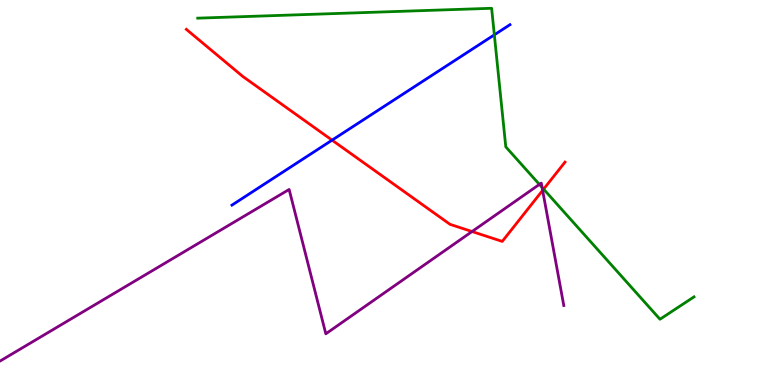[{'lines': ['blue', 'red'], 'intersections': [{'x': 4.28, 'y': 6.36}]}, {'lines': ['green', 'red'], 'intersections': [{'x': 7.01, 'y': 5.09}]}, {'lines': ['purple', 'red'], 'intersections': [{'x': 6.09, 'y': 3.99}, {'x': 7.0, 'y': 5.05}]}, {'lines': ['blue', 'green'], 'intersections': [{'x': 6.38, 'y': 9.1}]}, {'lines': ['blue', 'purple'], 'intersections': []}, {'lines': ['green', 'purple'], 'intersections': [{'x': 6.96, 'y': 5.21}, {'x': 6.99, 'y': 5.13}]}]